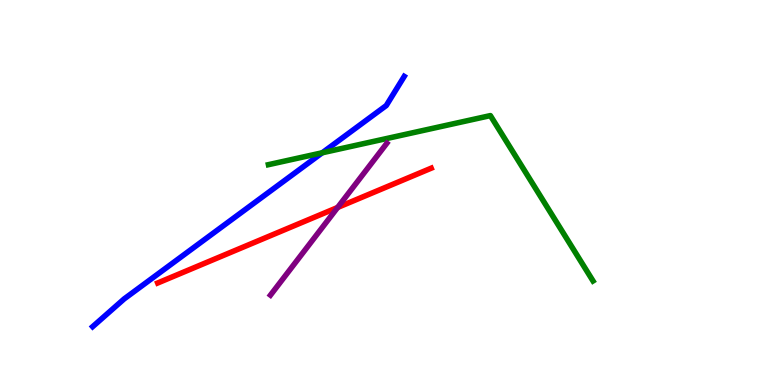[{'lines': ['blue', 'red'], 'intersections': []}, {'lines': ['green', 'red'], 'intersections': []}, {'lines': ['purple', 'red'], 'intersections': [{'x': 4.36, 'y': 4.61}]}, {'lines': ['blue', 'green'], 'intersections': [{'x': 4.16, 'y': 6.03}]}, {'lines': ['blue', 'purple'], 'intersections': []}, {'lines': ['green', 'purple'], 'intersections': []}]